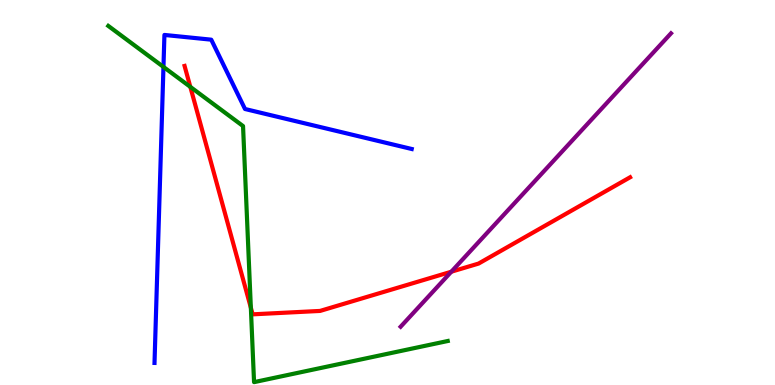[{'lines': ['blue', 'red'], 'intersections': []}, {'lines': ['green', 'red'], 'intersections': [{'x': 2.46, 'y': 7.74}, {'x': 3.24, 'y': 2.01}]}, {'lines': ['purple', 'red'], 'intersections': [{'x': 5.82, 'y': 2.94}]}, {'lines': ['blue', 'green'], 'intersections': [{'x': 2.11, 'y': 8.26}]}, {'lines': ['blue', 'purple'], 'intersections': []}, {'lines': ['green', 'purple'], 'intersections': []}]